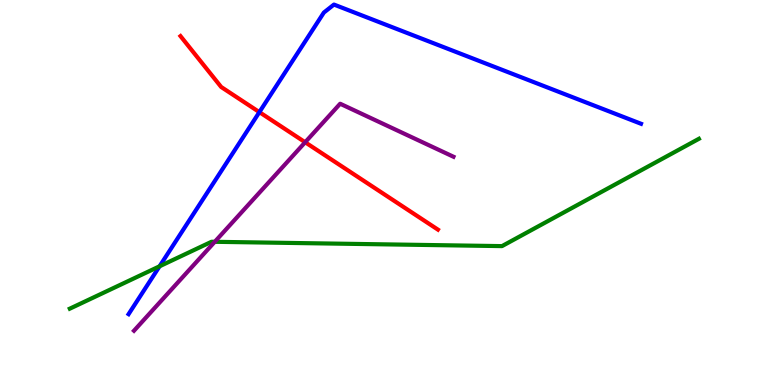[{'lines': ['blue', 'red'], 'intersections': [{'x': 3.35, 'y': 7.09}]}, {'lines': ['green', 'red'], 'intersections': []}, {'lines': ['purple', 'red'], 'intersections': [{'x': 3.94, 'y': 6.3}]}, {'lines': ['blue', 'green'], 'intersections': [{'x': 2.06, 'y': 3.08}]}, {'lines': ['blue', 'purple'], 'intersections': []}, {'lines': ['green', 'purple'], 'intersections': [{'x': 2.77, 'y': 3.72}]}]